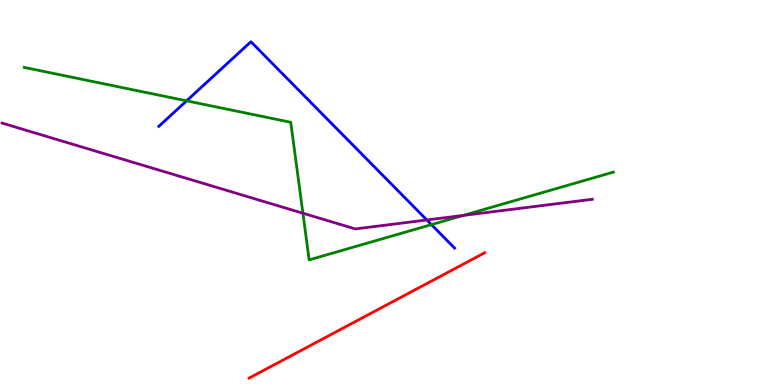[{'lines': ['blue', 'red'], 'intersections': []}, {'lines': ['green', 'red'], 'intersections': []}, {'lines': ['purple', 'red'], 'intersections': []}, {'lines': ['blue', 'green'], 'intersections': [{'x': 2.41, 'y': 7.38}, {'x': 5.57, 'y': 4.17}]}, {'lines': ['blue', 'purple'], 'intersections': [{'x': 5.51, 'y': 4.29}]}, {'lines': ['green', 'purple'], 'intersections': [{'x': 3.91, 'y': 4.46}, {'x': 5.98, 'y': 4.4}]}]